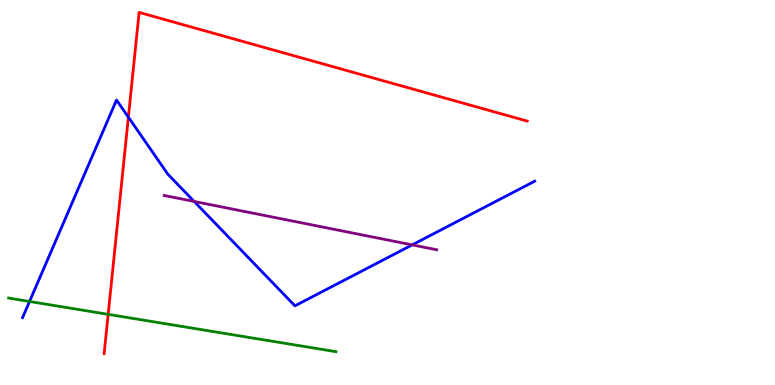[{'lines': ['blue', 'red'], 'intersections': [{'x': 1.66, 'y': 6.96}]}, {'lines': ['green', 'red'], 'intersections': [{'x': 1.4, 'y': 1.83}]}, {'lines': ['purple', 'red'], 'intersections': []}, {'lines': ['blue', 'green'], 'intersections': [{'x': 0.381, 'y': 2.17}]}, {'lines': ['blue', 'purple'], 'intersections': [{'x': 2.51, 'y': 4.77}, {'x': 5.32, 'y': 3.64}]}, {'lines': ['green', 'purple'], 'intersections': []}]